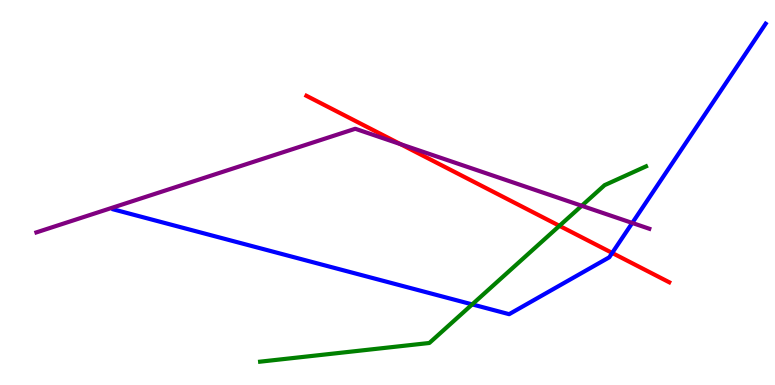[{'lines': ['blue', 'red'], 'intersections': [{'x': 7.9, 'y': 3.43}]}, {'lines': ['green', 'red'], 'intersections': [{'x': 7.22, 'y': 4.13}]}, {'lines': ['purple', 'red'], 'intersections': [{'x': 5.17, 'y': 6.26}]}, {'lines': ['blue', 'green'], 'intersections': [{'x': 6.09, 'y': 2.09}]}, {'lines': ['blue', 'purple'], 'intersections': [{'x': 8.16, 'y': 4.21}]}, {'lines': ['green', 'purple'], 'intersections': [{'x': 7.51, 'y': 4.66}]}]